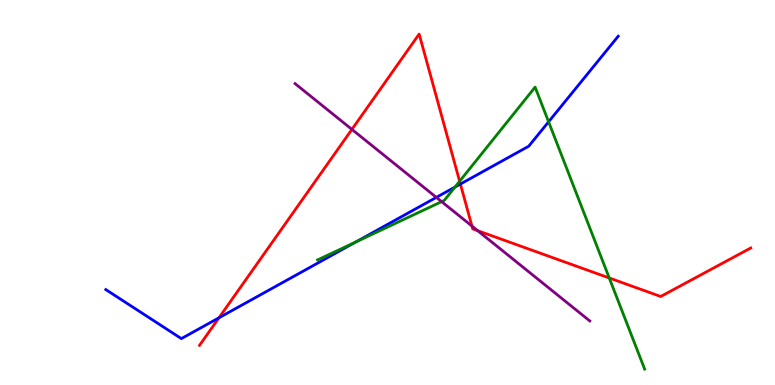[{'lines': ['blue', 'red'], 'intersections': [{'x': 2.83, 'y': 1.75}, {'x': 5.94, 'y': 5.22}]}, {'lines': ['green', 'red'], 'intersections': [{'x': 5.93, 'y': 5.29}, {'x': 7.86, 'y': 2.78}]}, {'lines': ['purple', 'red'], 'intersections': [{'x': 4.54, 'y': 6.64}, {'x': 6.09, 'y': 4.13}, {'x': 6.16, 'y': 4.01}]}, {'lines': ['blue', 'green'], 'intersections': [{'x': 4.6, 'y': 3.72}, {'x': 5.87, 'y': 5.14}, {'x': 7.08, 'y': 6.84}]}, {'lines': ['blue', 'purple'], 'intersections': [{'x': 5.63, 'y': 4.87}]}, {'lines': ['green', 'purple'], 'intersections': [{'x': 5.7, 'y': 4.76}]}]